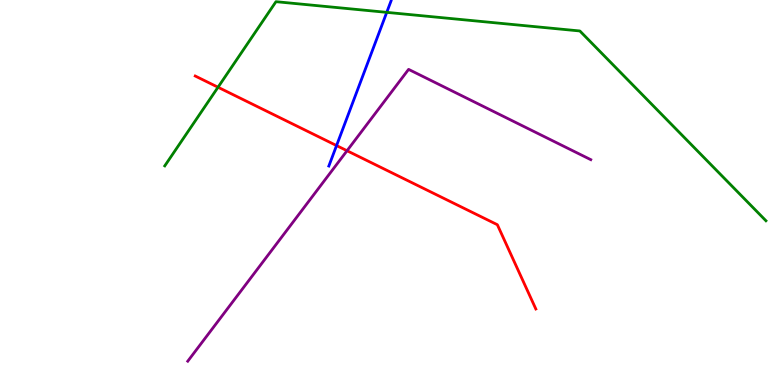[{'lines': ['blue', 'red'], 'intersections': [{'x': 4.34, 'y': 6.22}]}, {'lines': ['green', 'red'], 'intersections': [{'x': 2.81, 'y': 7.73}]}, {'lines': ['purple', 'red'], 'intersections': [{'x': 4.48, 'y': 6.08}]}, {'lines': ['blue', 'green'], 'intersections': [{'x': 4.99, 'y': 9.68}]}, {'lines': ['blue', 'purple'], 'intersections': []}, {'lines': ['green', 'purple'], 'intersections': []}]